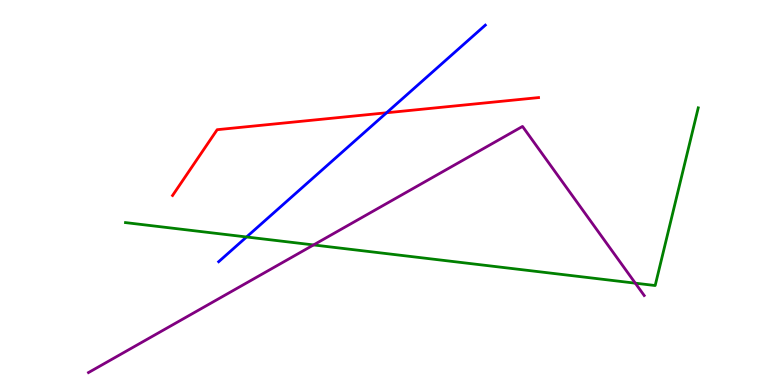[{'lines': ['blue', 'red'], 'intersections': [{'x': 4.99, 'y': 7.07}]}, {'lines': ['green', 'red'], 'intersections': []}, {'lines': ['purple', 'red'], 'intersections': []}, {'lines': ['blue', 'green'], 'intersections': [{'x': 3.18, 'y': 3.84}]}, {'lines': ['blue', 'purple'], 'intersections': []}, {'lines': ['green', 'purple'], 'intersections': [{'x': 4.05, 'y': 3.64}, {'x': 8.2, 'y': 2.64}]}]